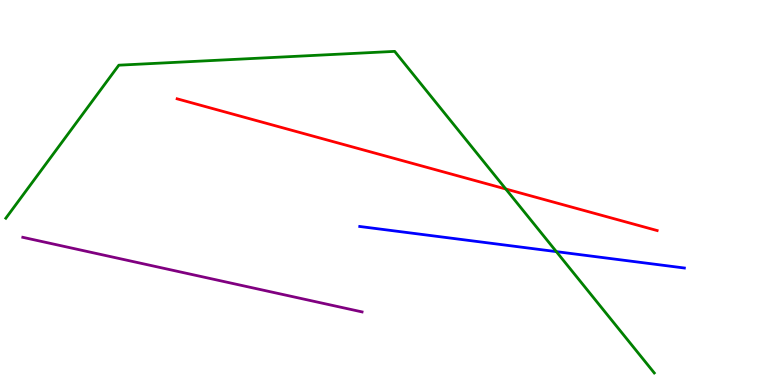[{'lines': ['blue', 'red'], 'intersections': []}, {'lines': ['green', 'red'], 'intersections': [{'x': 6.53, 'y': 5.09}]}, {'lines': ['purple', 'red'], 'intersections': []}, {'lines': ['blue', 'green'], 'intersections': [{'x': 7.18, 'y': 3.46}]}, {'lines': ['blue', 'purple'], 'intersections': []}, {'lines': ['green', 'purple'], 'intersections': []}]